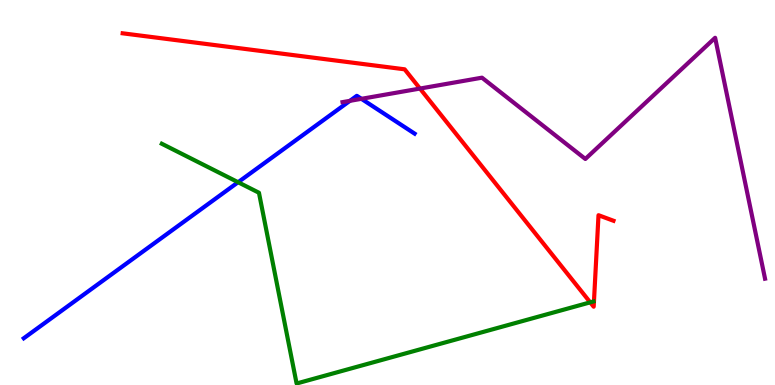[{'lines': ['blue', 'red'], 'intersections': []}, {'lines': ['green', 'red'], 'intersections': [{'x': 7.62, 'y': 2.15}]}, {'lines': ['purple', 'red'], 'intersections': [{'x': 5.42, 'y': 7.7}]}, {'lines': ['blue', 'green'], 'intersections': [{'x': 3.07, 'y': 5.27}]}, {'lines': ['blue', 'purple'], 'intersections': [{'x': 4.52, 'y': 7.38}, {'x': 4.66, 'y': 7.43}]}, {'lines': ['green', 'purple'], 'intersections': []}]